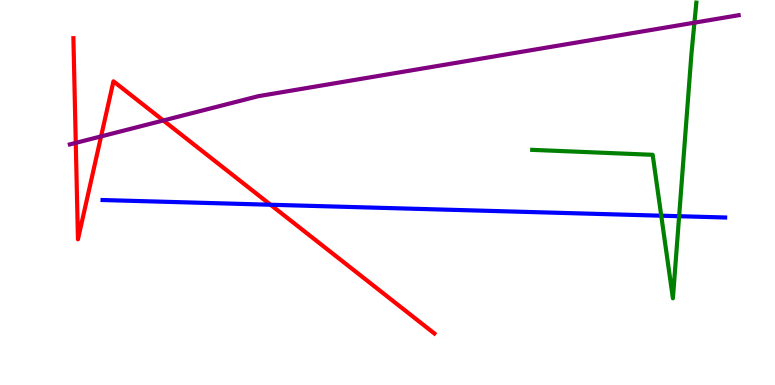[{'lines': ['blue', 'red'], 'intersections': [{'x': 3.49, 'y': 4.68}]}, {'lines': ['green', 'red'], 'intersections': []}, {'lines': ['purple', 'red'], 'intersections': [{'x': 0.978, 'y': 6.29}, {'x': 1.3, 'y': 6.46}, {'x': 2.11, 'y': 6.87}]}, {'lines': ['blue', 'green'], 'intersections': [{'x': 8.53, 'y': 4.4}, {'x': 8.76, 'y': 4.38}]}, {'lines': ['blue', 'purple'], 'intersections': []}, {'lines': ['green', 'purple'], 'intersections': [{'x': 8.96, 'y': 9.41}]}]